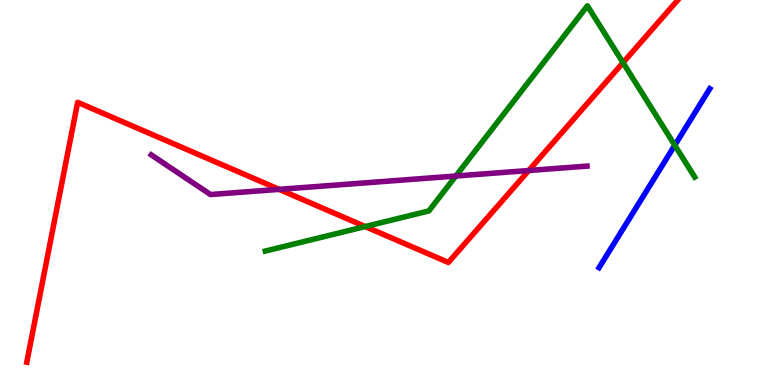[{'lines': ['blue', 'red'], 'intersections': []}, {'lines': ['green', 'red'], 'intersections': [{'x': 4.71, 'y': 4.12}, {'x': 8.04, 'y': 8.37}]}, {'lines': ['purple', 'red'], 'intersections': [{'x': 3.6, 'y': 5.08}, {'x': 6.82, 'y': 5.57}]}, {'lines': ['blue', 'green'], 'intersections': [{'x': 8.71, 'y': 6.23}]}, {'lines': ['blue', 'purple'], 'intersections': []}, {'lines': ['green', 'purple'], 'intersections': [{'x': 5.88, 'y': 5.43}]}]